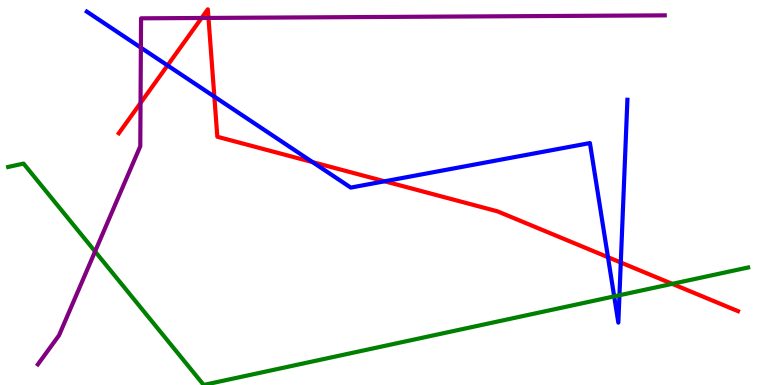[{'lines': ['blue', 'red'], 'intersections': [{'x': 2.16, 'y': 8.3}, {'x': 2.77, 'y': 7.49}, {'x': 4.03, 'y': 5.79}, {'x': 4.96, 'y': 5.29}, {'x': 7.84, 'y': 3.32}, {'x': 8.01, 'y': 3.18}]}, {'lines': ['green', 'red'], 'intersections': [{'x': 8.67, 'y': 2.63}]}, {'lines': ['purple', 'red'], 'intersections': [{'x': 1.81, 'y': 7.32}, {'x': 2.6, 'y': 9.53}, {'x': 2.69, 'y': 9.53}]}, {'lines': ['blue', 'green'], 'intersections': [{'x': 7.92, 'y': 2.3}, {'x': 7.99, 'y': 2.33}]}, {'lines': ['blue', 'purple'], 'intersections': [{'x': 1.82, 'y': 8.76}]}, {'lines': ['green', 'purple'], 'intersections': [{'x': 1.23, 'y': 3.47}]}]